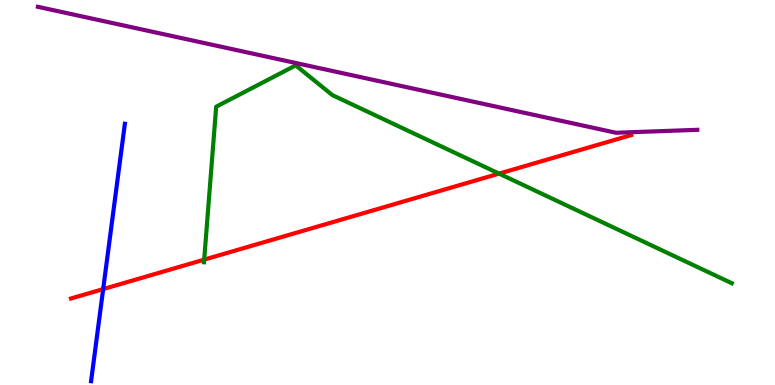[{'lines': ['blue', 'red'], 'intersections': [{'x': 1.33, 'y': 2.49}]}, {'lines': ['green', 'red'], 'intersections': [{'x': 2.63, 'y': 3.26}, {'x': 6.44, 'y': 5.49}]}, {'lines': ['purple', 'red'], 'intersections': []}, {'lines': ['blue', 'green'], 'intersections': []}, {'lines': ['blue', 'purple'], 'intersections': []}, {'lines': ['green', 'purple'], 'intersections': []}]